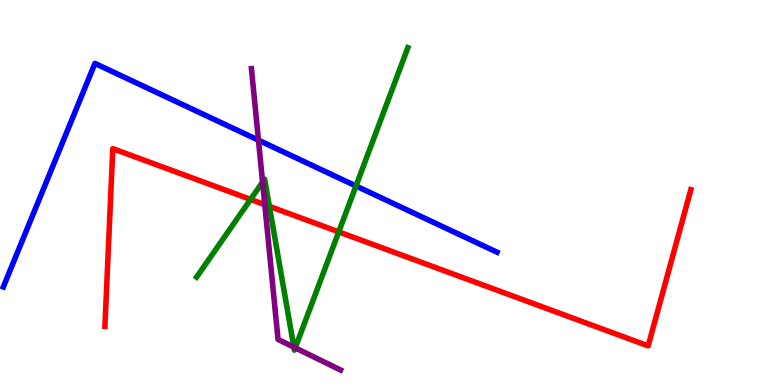[{'lines': ['blue', 'red'], 'intersections': []}, {'lines': ['green', 'red'], 'intersections': [{'x': 3.23, 'y': 4.82}, {'x': 3.48, 'y': 4.64}, {'x': 4.37, 'y': 3.98}]}, {'lines': ['purple', 'red'], 'intersections': [{'x': 3.42, 'y': 4.68}]}, {'lines': ['blue', 'green'], 'intersections': [{'x': 4.59, 'y': 5.17}]}, {'lines': ['blue', 'purple'], 'intersections': [{'x': 3.33, 'y': 6.36}]}, {'lines': ['green', 'purple'], 'intersections': [{'x': 3.39, 'y': 5.27}, {'x': 3.79, 'y': 0.983}, {'x': 3.81, 'y': 0.965}]}]